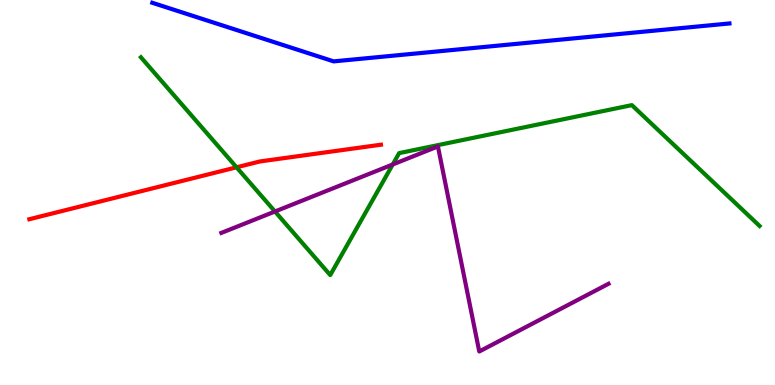[{'lines': ['blue', 'red'], 'intersections': []}, {'lines': ['green', 'red'], 'intersections': [{'x': 3.05, 'y': 5.65}]}, {'lines': ['purple', 'red'], 'intersections': []}, {'lines': ['blue', 'green'], 'intersections': []}, {'lines': ['blue', 'purple'], 'intersections': []}, {'lines': ['green', 'purple'], 'intersections': [{'x': 3.55, 'y': 4.51}, {'x': 5.07, 'y': 5.73}]}]